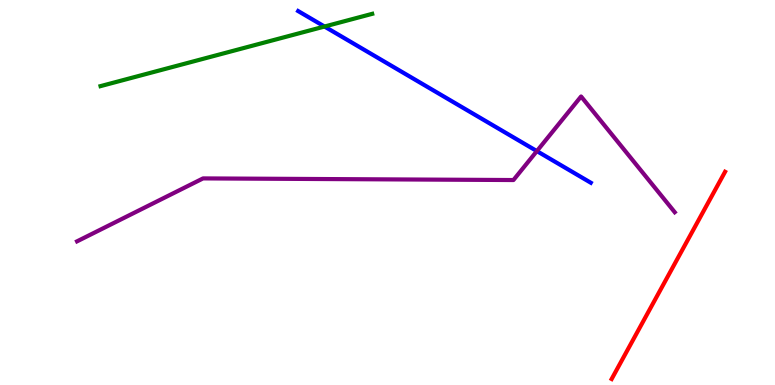[{'lines': ['blue', 'red'], 'intersections': []}, {'lines': ['green', 'red'], 'intersections': []}, {'lines': ['purple', 'red'], 'intersections': []}, {'lines': ['blue', 'green'], 'intersections': [{'x': 4.19, 'y': 9.31}]}, {'lines': ['blue', 'purple'], 'intersections': [{'x': 6.93, 'y': 6.08}]}, {'lines': ['green', 'purple'], 'intersections': []}]